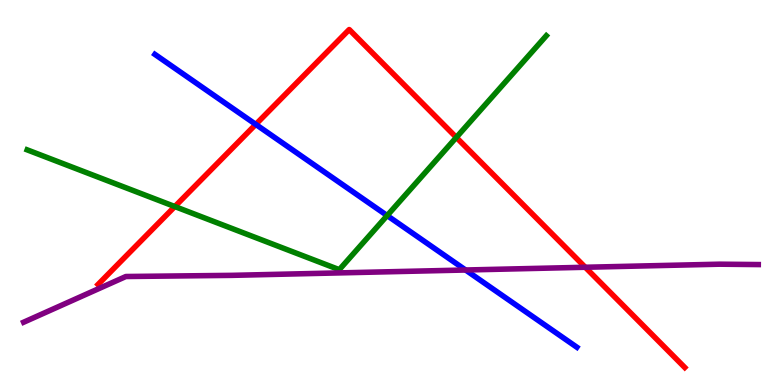[{'lines': ['blue', 'red'], 'intersections': [{'x': 3.3, 'y': 6.77}]}, {'lines': ['green', 'red'], 'intersections': [{'x': 2.26, 'y': 4.64}, {'x': 5.89, 'y': 6.43}]}, {'lines': ['purple', 'red'], 'intersections': [{'x': 7.55, 'y': 3.06}]}, {'lines': ['blue', 'green'], 'intersections': [{'x': 5.0, 'y': 4.4}]}, {'lines': ['blue', 'purple'], 'intersections': [{'x': 6.01, 'y': 2.99}]}, {'lines': ['green', 'purple'], 'intersections': []}]